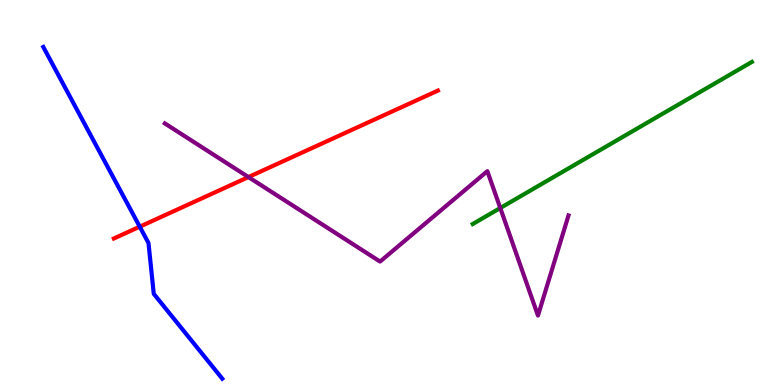[{'lines': ['blue', 'red'], 'intersections': [{'x': 1.8, 'y': 4.11}]}, {'lines': ['green', 'red'], 'intersections': []}, {'lines': ['purple', 'red'], 'intersections': [{'x': 3.21, 'y': 5.4}]}, {'lines': ['blue', 'green'], 'intersections': []}, {'lines': ['blue', 'purple'], 'intersections': []}, {'lines': ['green', 'purple'], 'intersections': [{'x': 6.46, 'y': 4.6}]}]